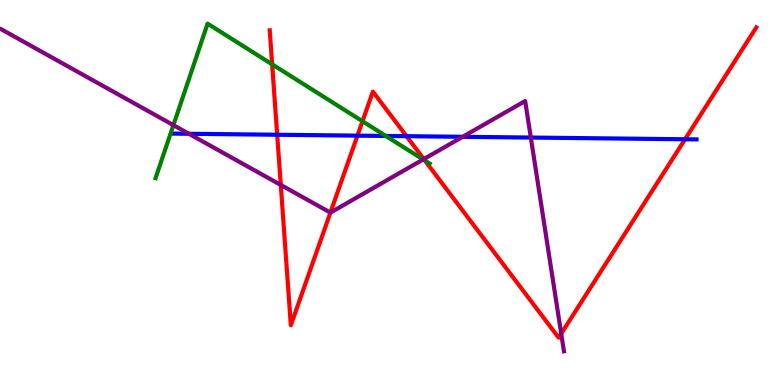[{'lines': ['blue', 'red'], 'intersections': [{'x': 3.58, 'y': 6.5}, {'x': 4.61, 'y': 6.48}, {'x': 5.25, 'y': 6.46}, {'x': 8.84, 'y': 6.38}]}, {'lines': ['green', 'red'], 'intersections': [{'x': 3.51, 'y': 8.33}, {'x': 4.68, 'y': 6.85}, {'x': 5.48, 'y': 5.83}]}, {'lines': ['purple', 'red'], 'intersections': [{'x': 3.62, 'y': 5.2}, {'x': 4.26, 'y': 4.48}, {'x': 5.47, 'y': 5.87}, {'x': 7.24, 'y': 1.33}]}, {'lines': ['blue', 'green'], 'intersections': [{'x': 4.98, 'y': 6.47}]}, {'lines': ['blue', 'purple'], 'intersections': [{'x': 2.44, 'y': 6.53}, {'x': 5.97, 'y': 6.45}, {'x': 6.85, 'y': 6.43}]}, {'lines': ['green', 'purple'], 'intersections': [{'x': 2.24, 'y': 6.75}, {'x': 5.46, 'y': 5.86}]}]